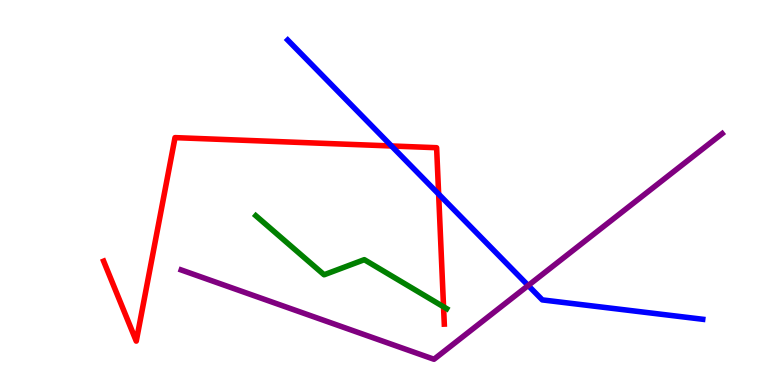[{'lines': ['blue', 'red'], 'intersections': [{'x': 5.05, 'y': 6.21}, {'x': 5.66, 'y': 4.96}]}, {'lines': ['green', 'red'], 'intersections': [{'x': 5.72, 'y': 2.03}]}, {'lines': ['purple', 'red'], 'intersections': []}, {'lines': ['blue', 'green'], 'intersections': []}, {'lines': ['blue', 'purple'], 'intersections': [{'x': 6.82, 'y': 2.58}]}, {'lines': ['green', 'purple'], 'intersections': []}]